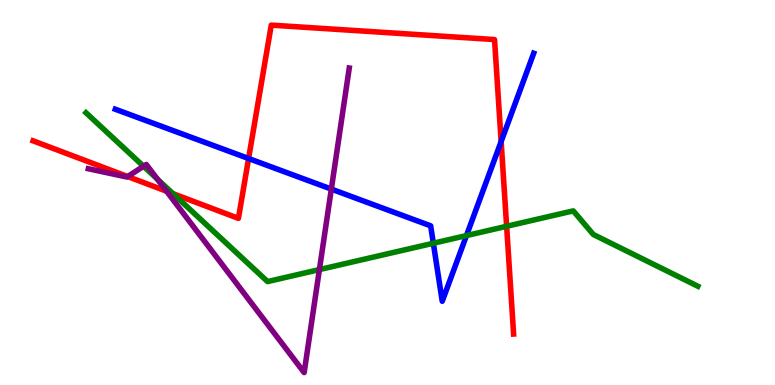[{'lines': ['blue', 'red'], 'intersections': [{'x': 3.21, 'y': 5.88}, {'x': 6.47, 'y': 6.32}]}, {'lines': ['green', 'red'], 'intersections': [{'x': 2.23, 'y': 4.97}, {'x': 6.54, 'y': 4.12}]}, {'lines': ['purple', 'red'], 'intersections': [{'x': 1.65, 'y': 5.41}, {'x': 2.15, 'y': 5.03}]}, {'lines': ['blue', 'green'], 'intersections': [{'x': 5.59, 'y': 3.68}, {'x': 6.02, 'y': 3.88}]}, {'lines': ['blue', 'purple'], 'intersections': [{'x': 4.28, 'y': 5.09}]}, {'lines': ['green', 'purple'], 'intersections': [{'x': 1.85, 'y': 5.68}, {'x': 2.03, 'y': 5.35}, {'x': 4.12, 'y': 3.0}]}]